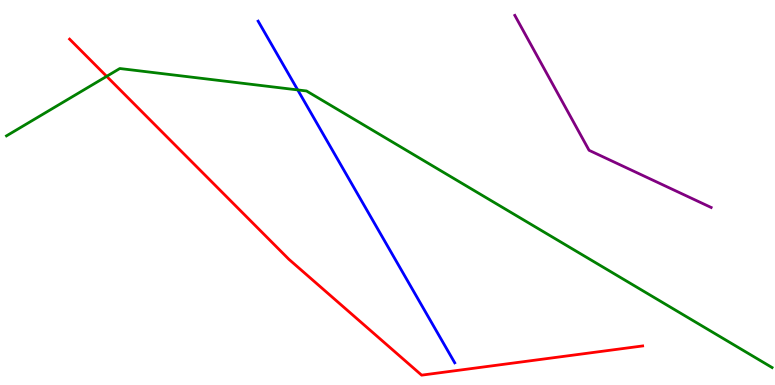[{'lines': ['blue', 'red'], 'intersections': []}, {'lines': ['green', 'red'], 'intersections': [{'x': 1.38, 'y': 8.02}]}, {'lines': ['purple', 'red'], 'intersections': []}, {'lines': ['blue', 'green'], 'intersections': [{'x': 3.84, 'y': 7.66}]}, {'lines': ['blue', 'purple'], 'intersections': []}, {'lines': ['green', 'purple'], 'intersections': []}]